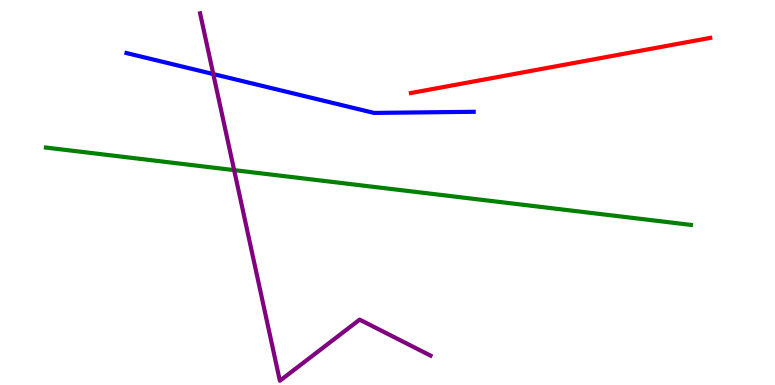[{'lines': ['blue', 'red'], 'intersections': []}, {'lines': ['green', 'red'], 'intersections': []}, {'lines': ['purple', 'red'], 'intersections': []}, {'lines': ['blue', 'green'], 'intersections': []}, {'lines': ['blue', 'purple'], 'intersections': [{'x': 2.75, 'y': 8.08}]}, {'lines': ['green', 'purple'], 'intersections': [{'x': 3.02, 'y': 5.58}]}]